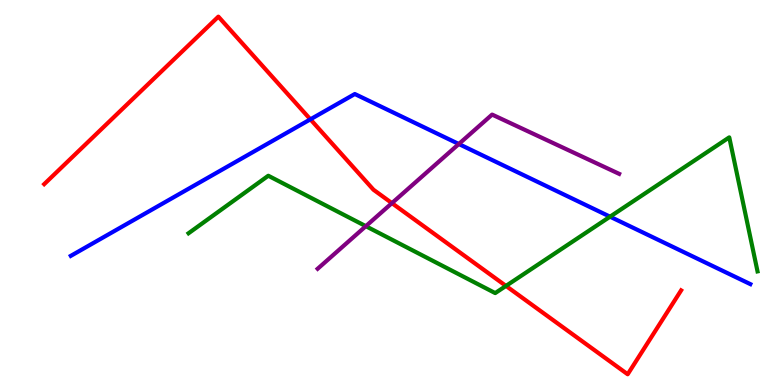[{'lines': ['blue', 'red'], 'intersections': [{'x': 4.0, 'y': 6.9}]}, {'lines': ['green', 'red'], 'intersections': [{'x': 6.53, 'y': 2.57}]}, {'lines': ['purple', 'red'], 'intersections': [{'x': 5.06, 'y': 4.72}]}, {'lines': ['blue', 'green'], 'intersections': [{'x': 7.87, 'y': 4.37}]}, {'lines': ['blue', 'purple'], 'intersections': [{'x': 5.92, 'y': 6.26}]}, {'lines': ['green', 'purple'], 'intersections': [{'x': 4.72, 'y': 4.13}]}]